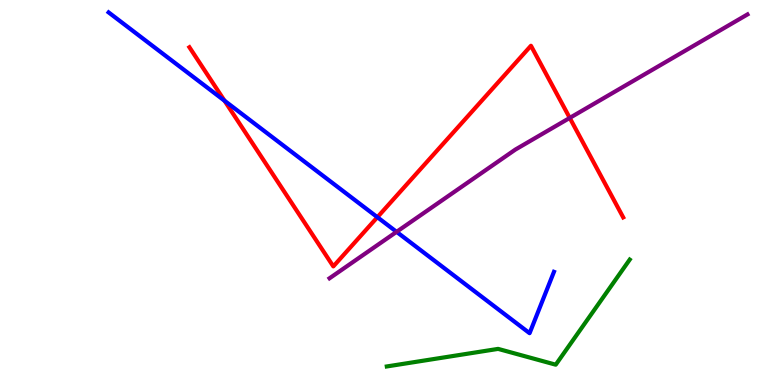[{'lines': ['blue', 'red'], 'intersections': [{'x': 2.9, 'y': 7.38}, {'x': 4.87, 'y': 4.36}]}, {'lines': ['green', 'red'], 'intersections': []}, {'lines': ['purple', 'red'], 'intersections': [{'x': 7.35, 'y': 6.94}]}, {'lines': ['blue', 'green'], 'intersections': []}, {'lines': ['blue', 'purple'], 'intersections': [{'x': 5.12, 'y': 3.98}]}, {'lines': ['green', 'purple'], 'intersections': []}]